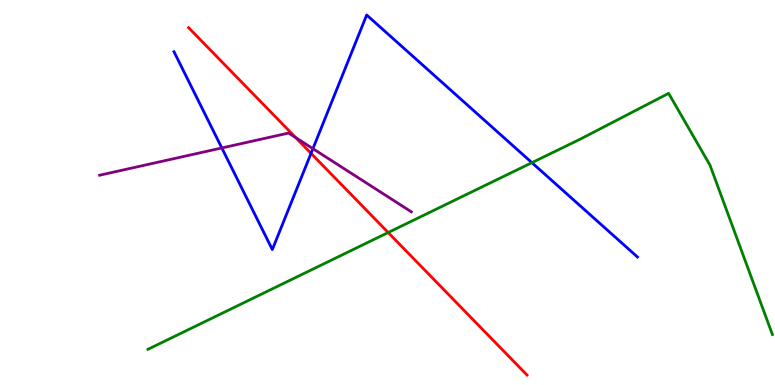[{'lines': ['blue', 'red'], 'intersections': [{'x': 4.01, 'y': 6.02}]}, {'lines': ['green', 'red'], 'intersections': [{'x': 5.01, 'y': 3.96}]}, {'lines': ['purple', 'red'], 'intersections': [{'x': 3.82, 'y': 6.42}]}, {'lines': ['blue', 'green'], 'intersections': [{'x': 6.86, 'y': 5.77}]}, {'lines': ['blue', 'purple'], 'intersections': [{'x': 2.86, 'y': 6.16}, {'x': 4.04, 'y': 6.14}]}, {'lines': ['green', 'purple'], 'intersections': []}]